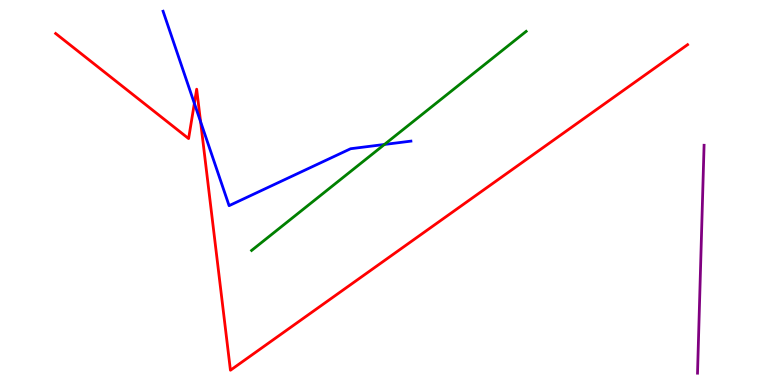[{'lines': ['blue', 'red'], 'intersections': [{'x': 2.51, 'y': 7.32}, {'x': 2.59, 'y': 6.84}]}, {'lines': ['green', 'red'], 'intersections': []}, {'lines': ['purple', 'red'], 'intersections': []}, {'lines': ['blue', 'green'], 'intersections': [{'x': 4.96, 'y': 6.25}]}, {'lines': ['blue', 'purple'], 'intersections': []}, {'lines': ['green', 'purple'], 'intersections': []}]